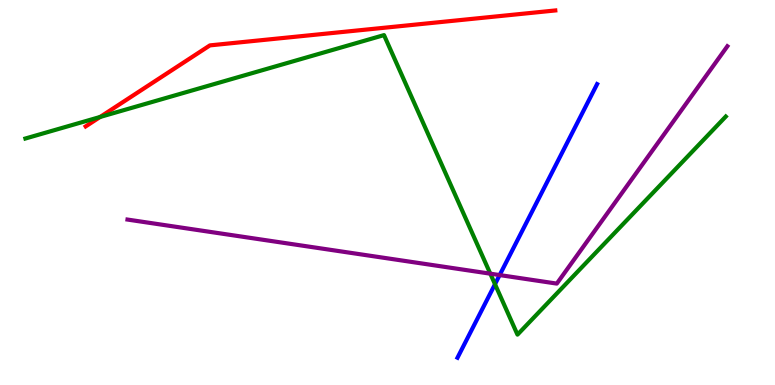[{'lines': ['blue', 'red'], 'intersections': []}, {'lines': ['green', 'red'], 'intersections': [{'x': 1.29, 'y': 6.96}]}, {'lines': ['purple', 'red'], 'intersections': []}, {'lines': ['blue', 'green'], 'intersections': [{'x': 6.39, 'y': 2.62}]}, {'lines': ['blue', 'purple'], 'intersections': [{'x': 6.45, 'y': 2.86}]}, {'lines': ['green', 'purple'], 'intersections': [{'x': 6.33, 'y': 2.89}]}]